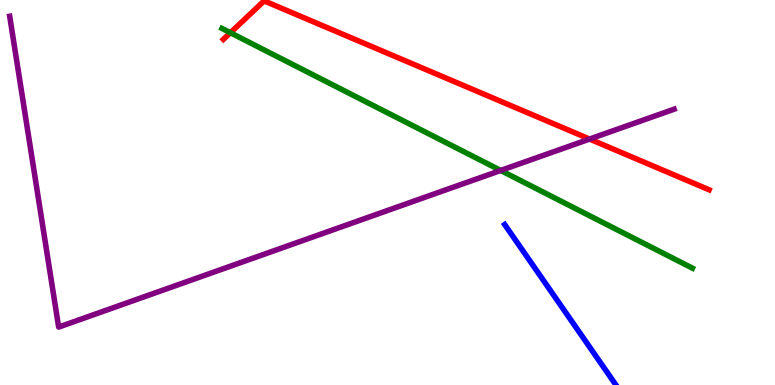[{'lines': ['blue', 'red'], 'intersections': []}, {'lines': ['green', 'red'], 'intersections': [{'x': 2.97, 'y': 9.15}]}, {'lines': ['purple', 'red'], 'intersections': [{'x': 7.61, 'y': 6.39}]}, {'lines': ['blue', 'green'], 'intersections': []}, {'lines': ['blue', 'purple'], 'intersections': []}, {'lines': ['green', 'purple'], 'intersections': [{'x': 6.46, 'y': 5.57}]}]